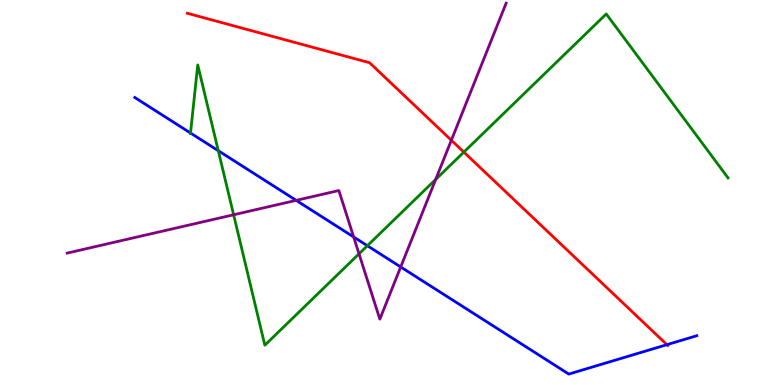[{'lines': ['blue', 'red'], 'intersections': [{'x': 8.61, 'y': 1.05}]}, {'lines': ['green', 'red'], 'intersections': [{'x': 5.99, 'y': 6.05}]}, {'lines': ['purple', 'red'], 'intersections': [{'x': 5.82, 'y': 6.36}]}, {'lines': ['blue', 'green'], 'intersections': [{'x': 2.46, 'y': 6.54}, {'x': 2.82, 'y': 6.09}, {'x': 4.74, 'y': 3.62}]}, {'lines': ['blue', 'purple'], 'intersections': [{'x': 3.82, 'y': 4.8}, {'x': 4.56, 'y': 3.84}, {'x': 5.17, 'y': 3.07}]}, {'lines': ['green', 'purple'], 'intersections': [{'x': 3.01, 'y': 4.42}, {'x': 4.63, 'y': 3.41}, {'x': 5.62, 'y': 5.34}]}]